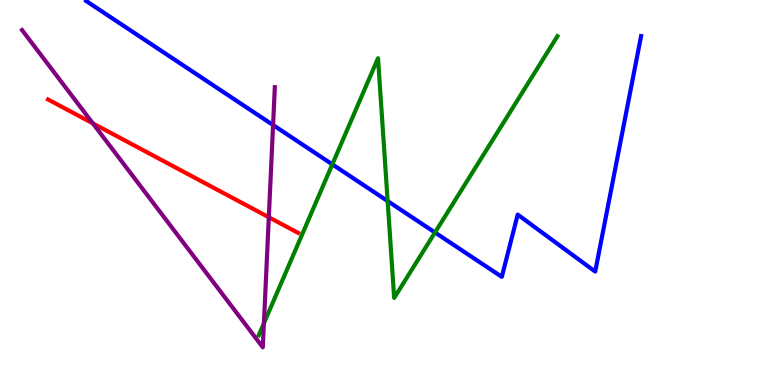[{'lines': ['blue', 'red'], 'intersections': []}, {'lines': ['green', 'red'], 'intersections': []}, {'lines': ['purple', 'red'], 'intersections': [{'x': 1.2, 'y': 6.8}, {'x': 3.47, 'y': 4.36}]}, {'lines': ['blue', 'green'], 'intersections': [{'x': 4.29, 'y': 5.73}, {'x': 5.0, 'y': 4.78}, {'x': 5.61, 'y': 3.96}]}, {'lines': ['blue', 'purple'], 'intersections': [{'x': 3.52, 'y': 6.75}]}, {'lines': ['green', 'purple'], 'intersections': [{'x': 3.41, 'y': 1.6}]}]